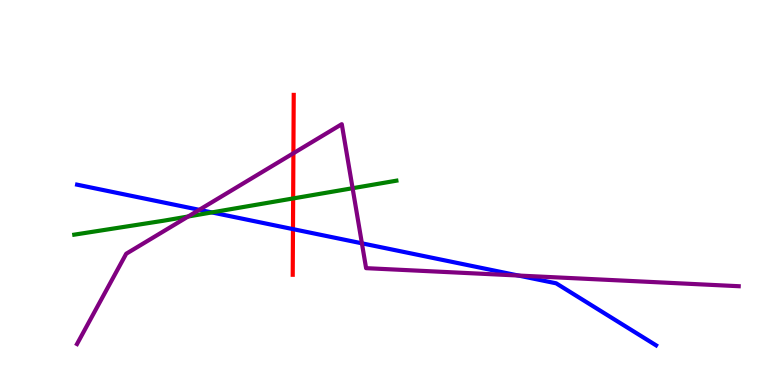[{'lines': ['blue', 'red'], 'intersections': [{'x': 3.78, 'y': 4.05}]}, {'lines': ['green', 'red'], 'intersections': [{'x': 3.78, 'y': 4.85}]}, {'lines': ['purple', 'red'], 'intersections': [{'x': 3.79, 'y': 6.02}]}, {'lines': ['blue', 'green'], 'intersections': [{'x': 2.73, 'y': 4.48}]}, {'lines': ['blue', 'purple'], 'intersections': [{'x': 2.57, 'y': 4.55}, {'x': 4.67, 'y': 3.68}, {'x': 6.69, 'y': 2.84}]}, {'lines': ['green', 'purple'], 'intersections': [{'x': 2.43, 'y': 4.38}, {'x': 4.55, 'y': 5.11}]}]